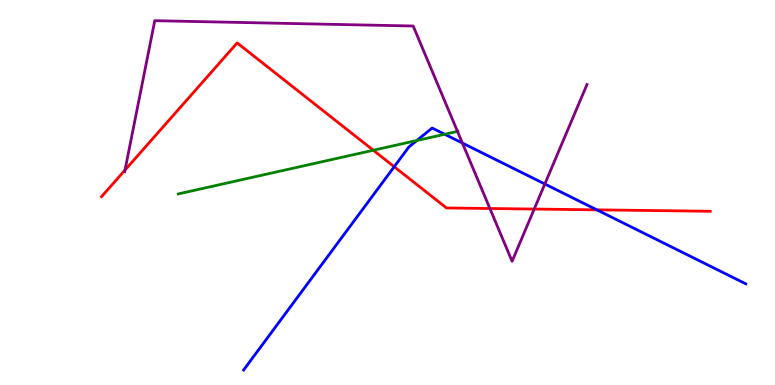[{'lines': ['blue', 'red'], 'intersections': [{'x': 5.09, 'y': 5.67}, {'x': 7.7, 'y': 4.55}]}, {'lines': ['green', 'red'], 'intersections': [{'x': 4.82, 'y': 6.1}]}, {'lines': ['purple', 'red'], 'intersections': [{'x': 1.61, 'y': 5.58}, {'x': 6.32, 'y': 4.58}, {'x': 6.89, 'y': 4.57}]}, {'lines': ['blue', 'green'], 'intersections': [{'x': 5.38, 'y': 6.35}, {'x': 5.74, 'y': 6.51}]}, {'lines': ['blue', 'purple'], 'intersections': [{'x': 5.97, 'y': 6.28}, {'x': 7.03, 'y': 5.22}]}, {'lines': ['green', 'purple'], 'intersections': [{'x': 5.9, 'y': 6.59}]}]